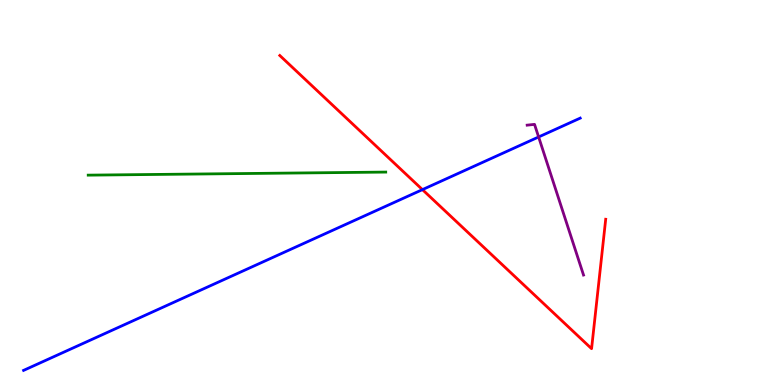[{'lines': ['blue', 'red'], 'intersections': [{'x': 5.45, 'y': 5.07}]}, {'lines': ['green', 'red'], 'intersections': []}, {'lines': ['purple', 'red'], 'intersections': []}, {'lines': ['blue', 'green'], 'intersections': []}, {'lines': ['blue', 'purple'], 'intersections': [{'x': 6.95, 'y': 6.44}]}, {'lines': ['green', 'purple'], 'intersections': []}]